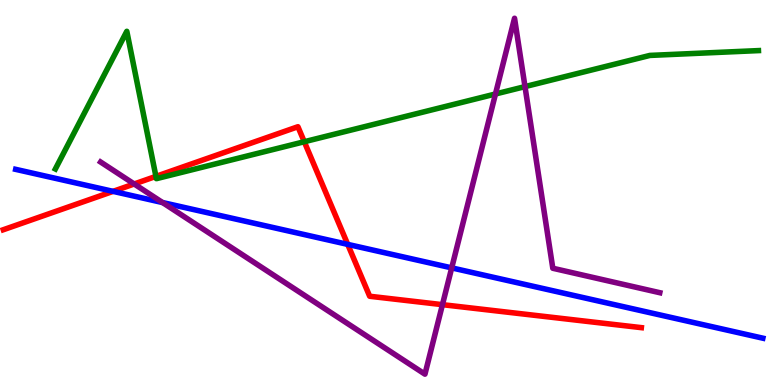[{'lines': ['blue', 'red'], 'intersections': [{'x': 1.46, 'y': 5.03}, {'x': 4.49, 'y': 3.65}]}, {'lines': ['green', 'red'], 'intersections': [{'x': 2.01, 'y': 5.42}, {'x': 3.93, 'y': 6.32}]}, {'lines': ['purple', 'red'], 'intersections': [{'x': 1.73, 'y': 5.22}, {'x': 5.71, 'y': 2.09}]}, {'lines': ['blue', 'green'], 'intersections': []}, {'lines': ['blue', 'purple'], 'intersections': [{'x': 2.1, 'y': 4.74}, {'x': 5.83, 'y': 3.04}]}, {'lines': ['green', 'purple'], 'intersections': [{'x': 6.39, 'y': 7.56}, {'x': 6.77, 'y': 7.75}]}]